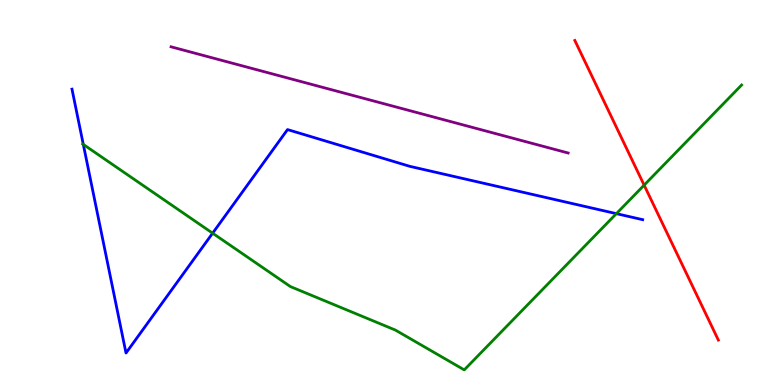[{'lines': ['blue', 'red'], 'intersections': []}, {'lines': ['green', 'red'], 'intersections': [{'x': 8.31, 'y': 5.19}]}, {'lines': ['purple', 'red'], 'intersections': []}, {'lines': ['blue', 'green'], 'intersections': [{'x': 1.07, 'y': 6.25}, {'x': 2.74, 'y': 3.94}, {'x': 7.95, 'y': 4.45}]}, {'lines': ['blue', 'purple'], 'intersections': []}, {'lines': ['green', 'purple'], 'intersections': []}]